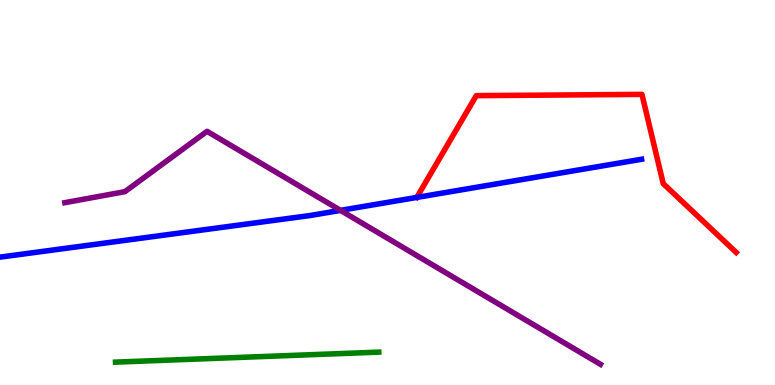[{'lines': ['blue', 'red'], 'intersections': []}, {'lines': ['green', 'red'], 'intersections': []}, {'lines': ['purple', 'red'], 'intersections': []}, {'lines': ['blue', 'green'], 'intersections': []}, {'lines': ['blue', 'purple'], 'intersections': [{'x': 4.39, 'y': 4.54}]}, {'lines': ['green', 'purple'], 'intersections': []}]